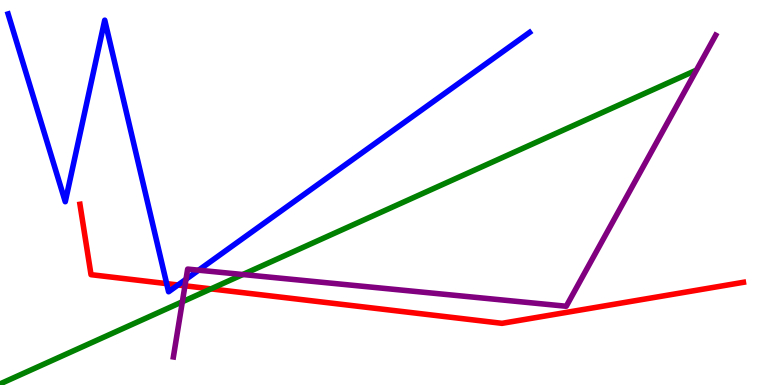[{'lines': ['blue', 'red'], 'intersections': [{'x': 2.15, 'y': 2.63}, {'x': 2.3, 'y': 2.6}]}, {'lines': ['green', 'red'], 'intersections': [{'x': 2.72, 'y': 2.5}]}, {'lines': ['purple', 'red'], 'intersections': [{'x': 2.39, 'y': 2.58}]}, {'lines': ['blue', 'green'], 'intersections': []}, {'lines': ['blue', 'purple'], 'intersections': [{'x': 2.4, 'y': 2.75}, {'x': 2.56, 'y': 2.98}]}, {'lines': ['green', 'purple'], 'intersections': [{'x': 2.35, 'y': 2.16}, {'x': 3.13, 'y': 2.87}]}]